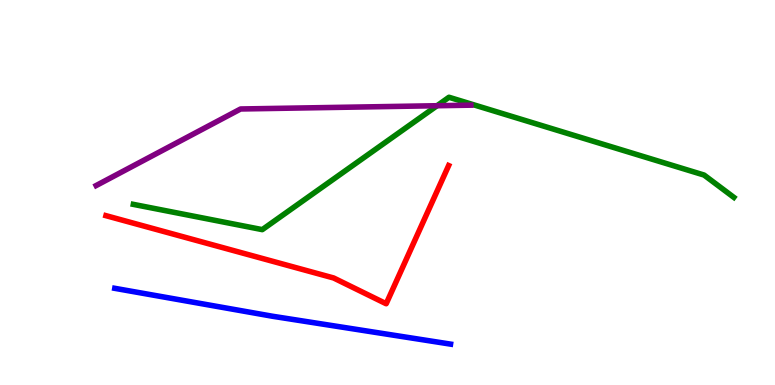[{'lines': ['blue', 'red'], 'intersections': []}, {'lines': ['green', 'red'], 'intersections': []}, {'lines': ['purple', 'red'], 'intersections': []}, {'lines': ['blue', 'green'], 'intersections': []}, {'lines': ['blue', 'purple'], 'intersections': []}, {'lines': ['green', 'purple'], 'intersections': [{'x': 5.64, 'y': 7.25}]}]